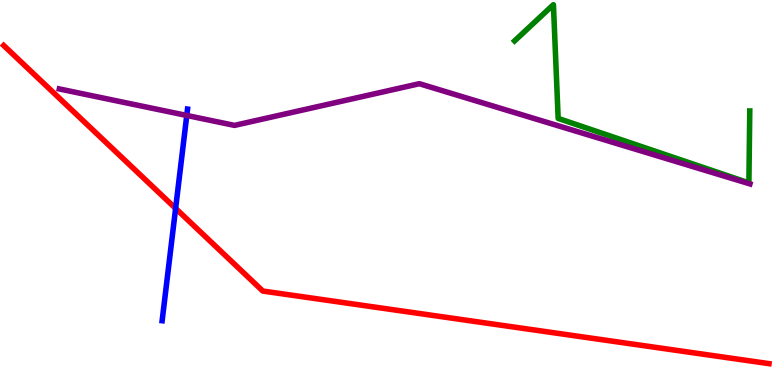[{'lines': ['blue', 'red'], 'intersections': [{'x': 2.27, 'y': 4.59}]}, {'lines': ['green', 'red'], 'intersections': []}, {'lines': ['purple', 'red'], 'intersections': []}, {'lines': ['blue', 'green'], 'intersections': []}, {'lines': ['blue', 'purple'], 'intersections': [{'x': 2.41, 'y': 7.0}]}, {'lines': ['green', 'purple'], 'intersections': []}]